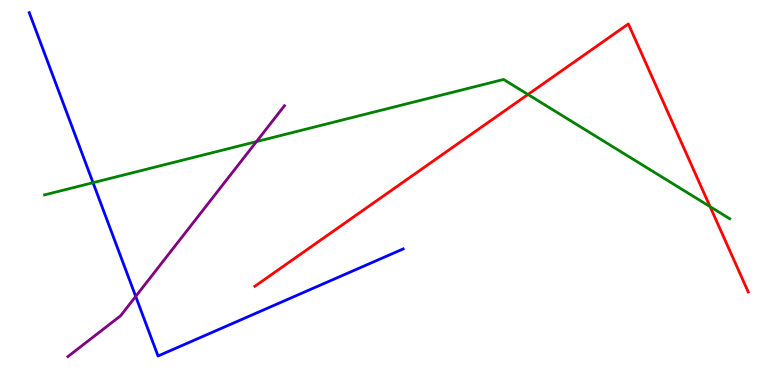[{'lines': ['blue', 'red'], 'intersections': []}, {'lines': ['green', 'red'], 'intersections': [{'x': 6.81, 'y': 7.55}, {'x': 9.16, 'y': 4.63}]}, {'lines': ['purple', 'red'], 'intersections': []}, {'lines': ['blue', 'green'], 'intersections': [{'x': 1.2, 'y': 5.25}]}, {'lines': ['blue', 'purple'], 'intersections': [{'x': 1.75, 'y': 2.3}]}, {'lines': ['green', 'purple'], 'intersections': [{'x': 3.31, 'y': 6.32}]}]